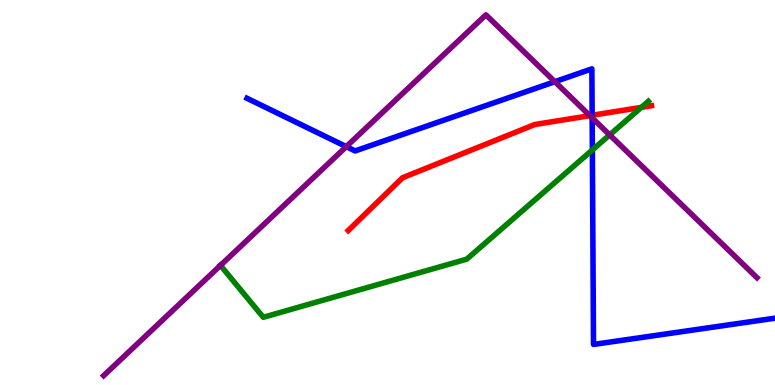[{'lines': ['blue', 'red'], 'intersections': [{'x': 7.64, 'y': 7.01}]}, {'lines': ['green', 'red'], 'intersections': [{'x': 8.28, 'y': 7.21}]}, {'lines': ['purple', 'red'], 'intersections': [{'x': 7.61, 'y': 7.0}]}, {'lines': ['blue', 'green'], 'intersections': [{'x': 7.64, 'y': 6.1}]}, {'lines': ['blue', 'purple'], 'intersections': [{'x': 4.47, 'y': 6.19}, {'x': 7.16, 'y': 7.88}, {'x': 7.64, 'y': 6.94}]}, {'lines': ['green', 'purple'], 'intersections': [{'x': 2.84, 'y': 3.11}, {'x': 7.87, 'y': 6.5}]}]